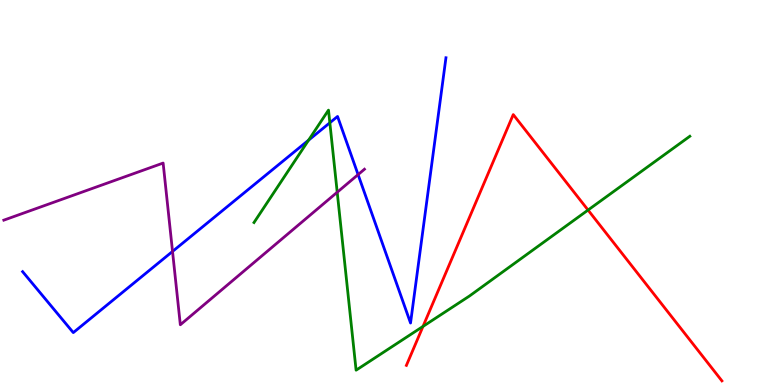[{'lines': ['blue', 'red'], 'intersections': []}, {'lines': ['green', 'red'], 'intersections': [{'x': 5.46, 'y': 1.52}, {'x': 7.59, 'y': 4.54}]}, {'lines': ['purple', 'red'], 'intersections': []}, {'lines': ['blue', 'green'], 'intersections': [{'x': 3.98, 'y': 6.36}, {'x': 4.26, 'y': 6.81}]}, {'lines': ['blue', 'purple'], 'intersections': [{'x': 2.23, 'y': 3.47}, {'x': 4.62, 'y': 5.46}]}, {'lines': ['green', 'purple'], 'intersections': [{'x': 4.35, 'y': 5.01}]}]